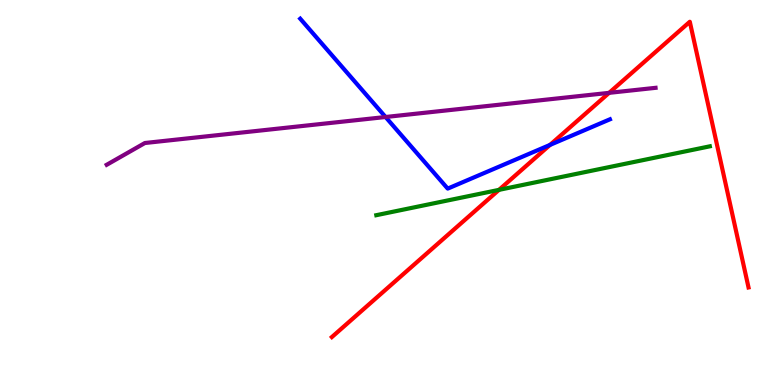[{'lines': ['blue', 'red'], 'intersections': [{'x': 7.1, 'y': 6.24}]}, {'lines': ['green', 'red'], 'intersections': [{'x': 6.44, 'y': 5.07}]}, {'lines': ['purple', 'red'], 'intersections': [{'x': 7.86, 'y': 7.59}]}, {'lines': ['blue', 'green'], 'intersections': []}, {'lines': ['blue', 'purple'], 'intersections': [{'x': 4.97, 'y': 6.96}]}, {'lines': ['green', 'purple'], 'intersections': []}]